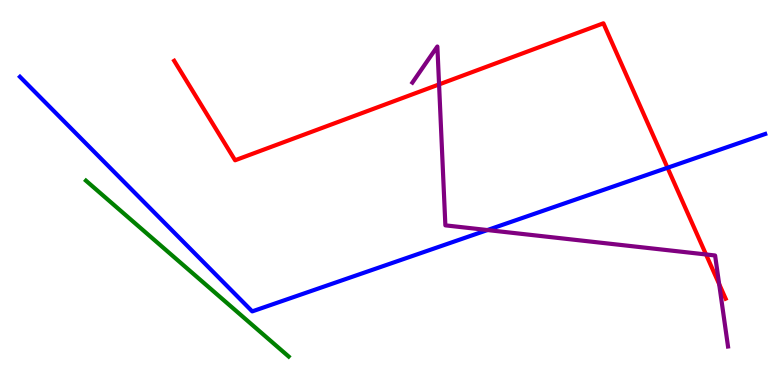[{'lines': ['blue', 'red'], 'intersections': [{'x': 8.61, 'y': 5.64}]}, {'lines': ['green', 'red'], 'intersections': []}, {'lines': ['purple', 'red'], 'intersections': [{'x': 5.67, 'y': 7.81}, {'x': 9.11, 'y': 3.39}, {'x': 9.28, 'y': 2.62}]}, {'lines': ['blue', 'green'], 'intersections': []}, {'lines': ['blue', 'purple'], 'intersections': [{'x': 6.29, 'y': 4.02}]}, {'lines': ['green', 'purple'], 'intersections': []}]